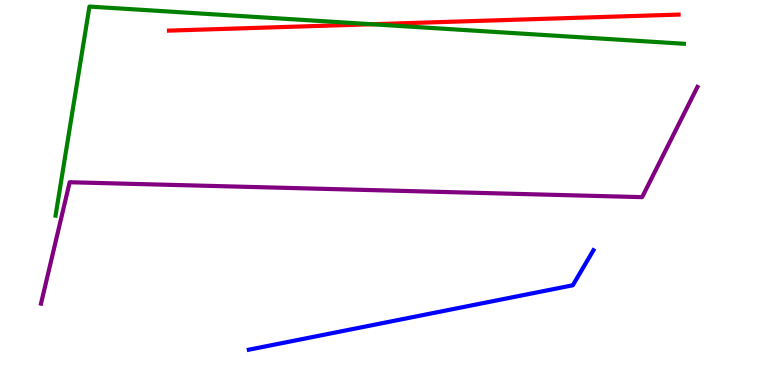[{'lines': ['blue', 'red'], 'intersections': []}, {'lines': ['green', 'red'], 'intersections': [{'x': 4.8, 'y': 9.37}]}, {'lines': ['purple', 'red'], 'intersections': []}, {'lines': ['blue', 'green'], 'intersections': []}, {'lines': ['blue', 'purple'], 'intersections': []}, {'lines': ['green', 'purple'], 'intersections': []}]